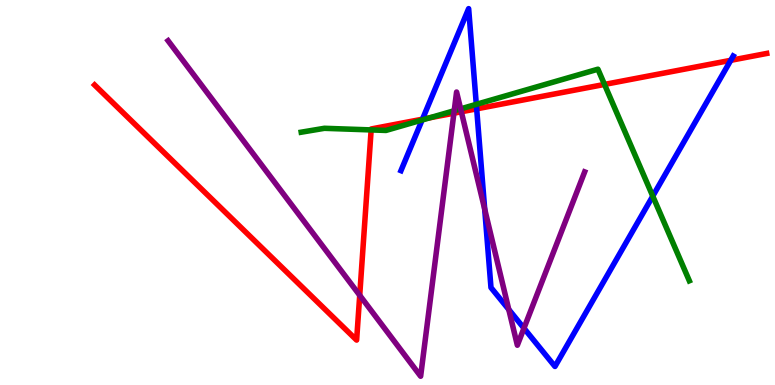[{'lines': ['blue', 'red'], 'intersections': [{'x': 5.45, 'y': 6.9}, {'x': 6.15, 'y': 7.17}, {'x': 9.43, 'y': 8.43}]}, {'lines': ['green', 'red'], 'intersections': [{'x': 4.79, 'y': 6.63}, {'x': 5.54, 'y': 6.94}, {'x': 7.8, 'y': 7.81}]}, {'lines': ['purple', 'red'], 'intersections': [{'x': 4.64, 'y': 2.33}, {'x': 5.86, 'y': 7.06}, {'x': 5.95, 'y': 7.1}]}, {'lines': ['blue', 'green'], 'intersections': [{'x': 5.45, 'y': 6.88}, {'x': 6.15, 'y': 7.29}, {'x': 8.42, 'y': 4.91}]}, {'lines': ['blue', 'purple'], 'intersections': [{'x': 6.25, 'y': 4.57}, {'x': 6.56, 'y': 1.96}, {'x': 6.76, 'y': 1.47}]}, {'lines': ['green', 'purple'], 'intersections': [{'x': 5.86, 'y': 7.12}, {'x': 5.94, 'y': 7.17}]}]